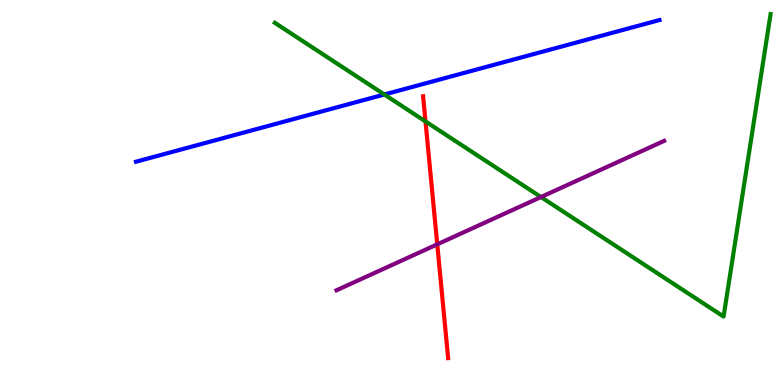[{'lines': ['blue', 'red'], 'intersections': []}, {'lines': ['green', 'red'], 'intersections': [{'x': 5.49, 'y': 6.85}]}, {'lines': ['purple', 'red'], 'intersections': [{'x': 5.64, 'y': 3.65}]}, {'lines': ['blue', 'green'], 'intersections': [{'x': 4.96, 'y': 7.55}]}, {'lines': ['blue', 'purple'], 'intersections': []}, {'lines': ['green', 'purple'], 'intersections': [{'x': 6.98, 'y': 4.88}]}]